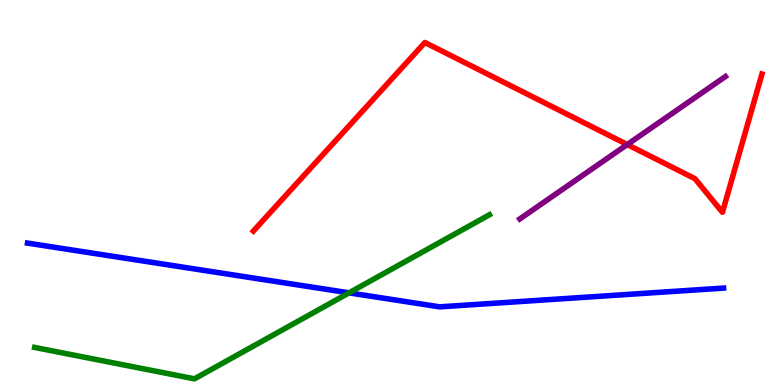[{'lines': ['blue', 'red'], 'intersections': []}, {'lines': ['green', 'red'], 'intersections': []}, {'lines': ['purple', 'red'], 'intersections': [{'x': 8.09, 'y': 6.25}]}, {'lines': ['blue', 'green'], 'intersections': [{'x': 4.5, 'y': 2.39}]}, {'lines': ['blue', 'purple'], 'intersections': []}, {'lines': ['green', 'purple'], 'intersections': []}]